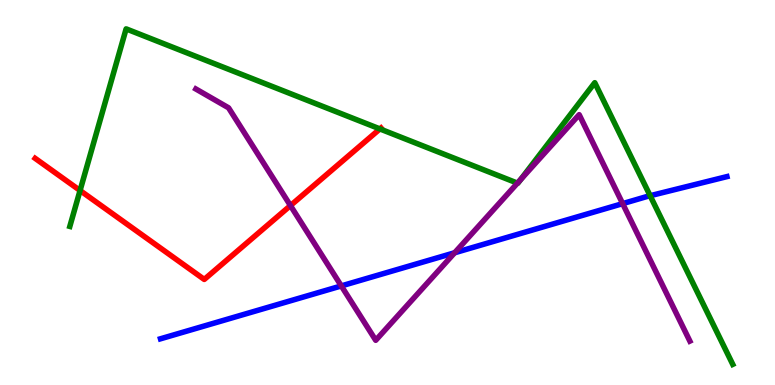[{'lines': ['blue', 'red'], 'intersections': []}, {'lines': ['green', 'red'], 'intersections': [{'x': 1.03, 'y': 5.05}, {'x': 4.9, 'y': 6.65}]}, {'lines': ['purple', 'red'], 'intersections': [{'x': 3.75, 'y': 4.66}]}, {'lines': ['blue', 'green'], 'intersections': [{'x': 8.39, 'y': 4.92}]}, {'lines': ['blue', 'purple'], 'intersections': [{'x': 4.4, 'y': 2.57}, {'x': 5.87, 'y': 3.43}, {'x': 8.03, 'y': 4.71}]}, {'lines': ['green', 'purple'], 'intersections': [{'x': 6.68, 'y': 5.24}, {'x': 6.72, 'y': 5.33}]}]